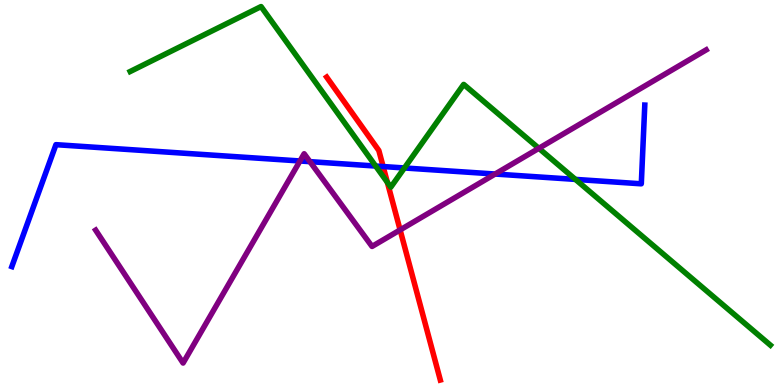[{'lines': ['blue', 'red'], 'intersections': [{'x': 4.94, 'y': 5.67}]}, {'lines': ['green', 'red'], 'intersections': [{'x': 5.0, 'y': 5.26}]}, {'lines': ['purple', 'red'], 'intersections': [{'x': 5.16, 'y': 4.03}]}, {'lines': ['blue', 'green'], 'intersections': [{'x': 4.85, 'y': 5.69}, {'x': 5.22, 'y': 5.64}, {'x': 7.42, 'y': 5.34}]}, {'lines': ['blue', 'purple'], 'intersections': [{'x': 3.87, 'y': 5.82}, {'x': 4.0, 'y': 5.8}, {'x': 6.39, 'y': 5.48}]}, {'lines': ['green', 'purple'], 'intersections': [{'x': 6.95, 'y': 6.15}]}]